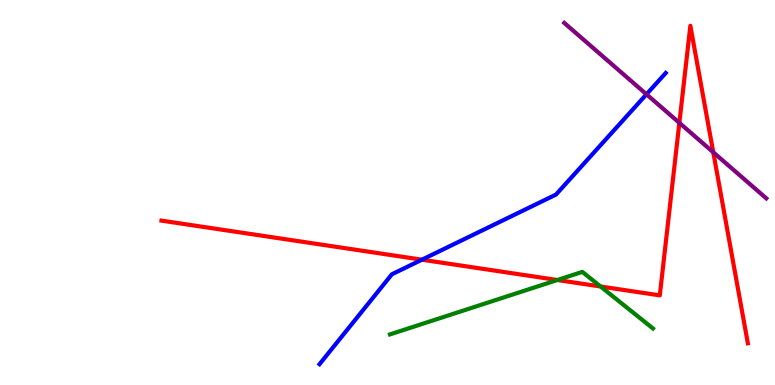[{'lines': ['blue', 'red'], 'intersections': [{'x': 5.44, 'y': 3.25}]}, {'lines': ['green', 'red'], 'intersections': [{'x': 7.19, 'y': 2.73}, {'x': 7.75, 'y': 2.56}]}, {'lines': ['purple', 'red'], 'intersections': [{'x': 8.77, 'y': 6.81}, {'x': 9.2, 'y': 6.04}]}, {'lines': ['blue', 'green'], 'intersections': []}, {'lines': ['blue', 'purple'], 'intersections': [{'x': 8.34, 'y': 7.55}]}, {'lines': ['green', 'purple'], 'intersections': []}]